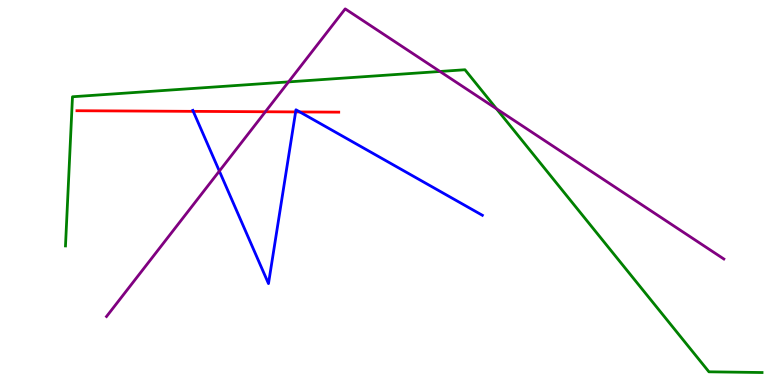[{'lines': ['blue', 'red'], 'intersections': [{'x': 2.49, 'y': 7.11}, {'x': 3.81, 'y': 7.09}, {'x': 3.87, 'y': 7.09}]}, {'lines': ['green', 'red'], 'intersections': []}, {'lines': ['purple', 'red'], 'intersections': [{'x': 3.42, 'y': 7.1}]}, {'lines': ['blue', 'green'], 'intersections': []}, {'lines': ['blue', 'purple'], 'intersections': [{'x': 2.83, 'y': 5.56}]}, {'lines': ['green', 'purple'], 'intersections': [{'x': 3.72, 'y': 7.87}, {'x': 5.68, 'y': 8.14}, {'x': 6.41, 'y': 7.17}]}]